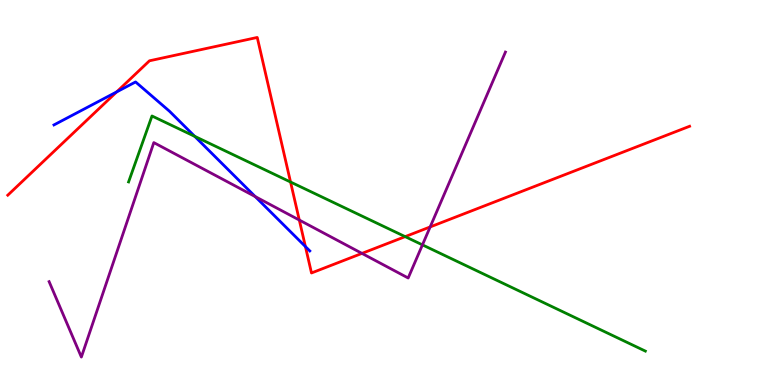[{'lines': ['blue', 'red'], 'intersections': [{'x': 1.51, 'y': 7.61}, {'x': 3.94, 'y': 3.6}]}, {'lines': ['green', 'red'], 'intersections': [{'x': 3.75, 'y': 5.27}, {'x': 5.23, 'y': 3.85}]}, {'lines': ['purple', 'red'], 'intersections': [{'x': 3.86, 'y': 4.28}, {'x': 4.67, 'y': 3.42}, {'x': 5.55, 'y': 4.11}]}, {'lines': ['blue', 'green'], 'intersections': [{'x': 2.51, 'y': 6.46}]}, {'lines': ['blue', 'purple'], 'intersections': [{'x': 3.29, 'y': 4.89}]}, {'lines': ['green', 'purple'], 'intersections': [{'x': 5.45, 'y': 3.64}]}]